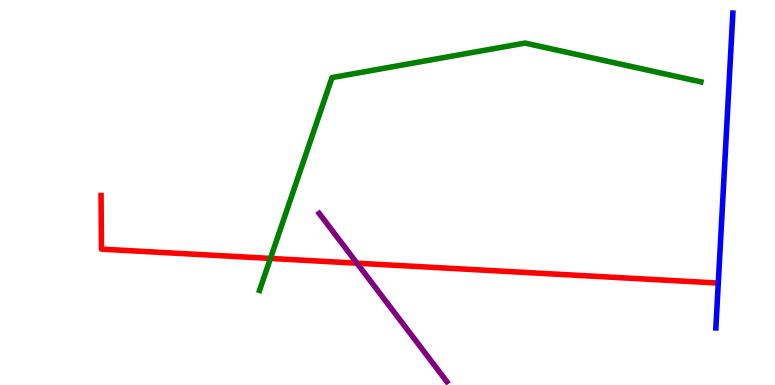[{'lines': ['blue', 'red'], 'intersections': []}, {'lines': ['green', 'red'], 'intersections': [{'x': 3.49, 'y': 3.29}]}, {'lines': ['purple', 'red'], 'intersections': [{'x': 4.61, 'y': 3.16}]}, {'lines': ['blue', 'green'], 'intersections': []}, {'lines': ['blue', 'purple'], 'intersections': []}, {'lines': ['green', 'purple'], 'intersections': []}]